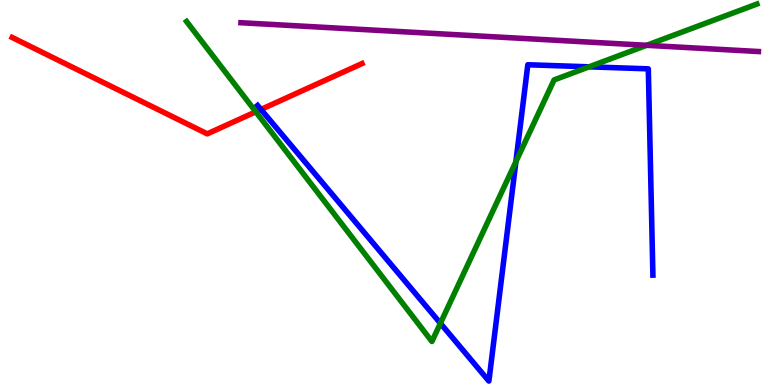[{'lines': ['blue', 'red'], 'intersections': [{'x': 3.37, 'y': 7.16}]}, {'lines': ['green', 'red'], 'intersections': [{'x': 3.3, 'y': 7.1}]}, {'lines': ['purple', 'red'], 'intersections': []}, {'lines': ['blue', 'green'], 'intersections': [{'x': 5.68, 'y': 1.6}, {'x': 6.66, 'y': 5.8}, {'x': 7.6, 'y': 8.26}]}, {'lines': ['blue', 'purple'], 'intersections': []}, {'lines': ['green', 'purple'], 'intersections': [{'x': 8.34, 'y': 8.82}]}]